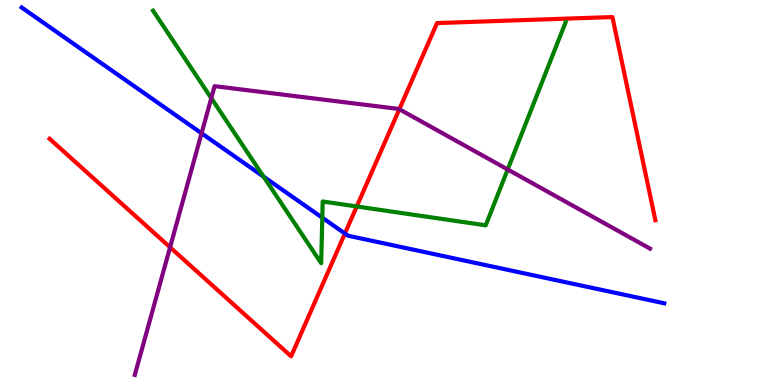[{'lines': ['blue', 'red'], 'intersections': [{'x': 4.45, 'y': 3.93}]}, {'lines': ['green', 'red'], 'intersections': [{'x': 4.6, 'y': 4.64}]}, {'lines': ['purple', 'red'], 'intersections': [{'x': 2.19, 'y': 3.58}, {'x': 5.15, 'y': 7.16}]}, {'lines': ['blue', 'green'], 'intersections': [{'x': 3.4, 'y': 5.41}, {'x': 4.16, 'y': 4.35}]}, {'lines': ['blue', 'purple'], 'intersections': [{'x': 2.6, 'y': 6.54}]}, {'lines': ['green', 'purple'], 'intersections': [{'x': 2.73, 'y': 7.45}, {'x': 6.55, 'y': 5.6}]}]